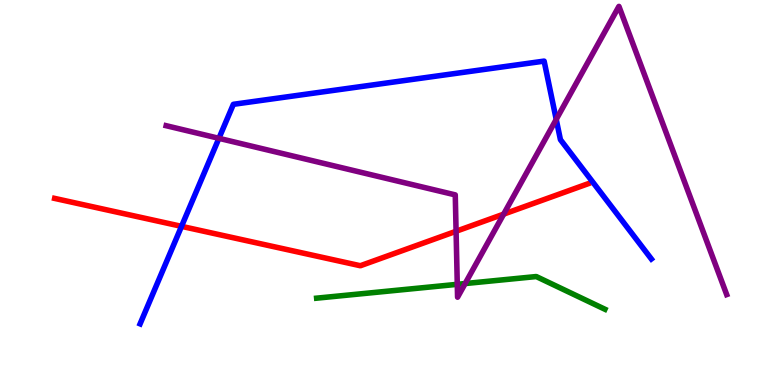[{'lines': ['blue', 'red'], 'intersections': [{'x': 2.34, 'y': 4.12}]}, {'lines': ['green', 'red'], 'intersections': []}, {'lines': ['purple', 'red'], 'intersections': [{'x': 5.88, 'y': 3.99}, {'x': 6.5, 'y': 4.44}]}, {'lines': ['blue', 'green'], 'intersections': []}, {'lines': ['blue', 'purple'], 'intersections': [{'x': 2.82, 'y': 6.41}, {'x': 7.18, 'y': 6.9}]}, {'lines': ['green', 'purple'], 'intersections': [{'x': 5.9, 'y': 2.61}, {'x': 6.0, 'y': 2.64}]}]